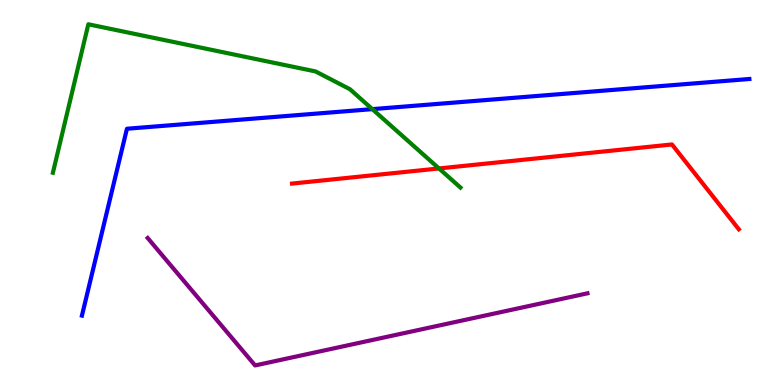[{'lines': ['blue', 'red'], 'intersections': []}, {'lines': ['green', 'red'], 'intersections': [{'x': 5.66, 'y': 5.62}]}, {'lines': ['purple', 'red'], 'intersections': []}, {'lines': ['blue', 'green'], 'intersections': [{'x': 4.8, 'y': 7.17}]}, {'lines': ['blue', 'purple'], 'intersections': []}, {'lines': ['green', 'purple'], 'intersections': []}]